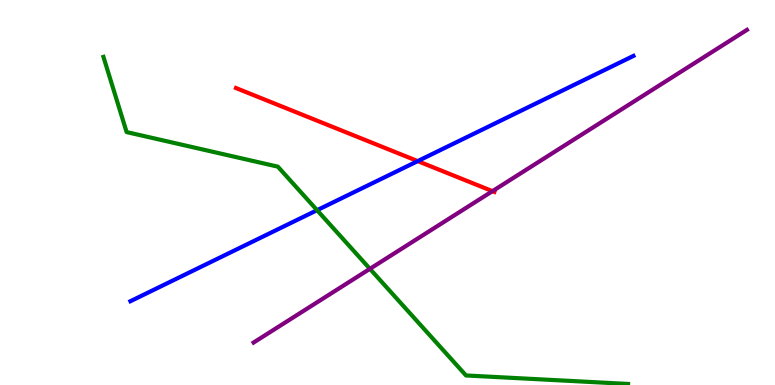[{'lines': ['blue', 'red'], 'intersections': [{'x': 5.39, 'y': 5.82}]}, {'lines': ['green', 'red'], 'intersections': []}, {'lines': ['purple', 'red'], 'intersections': [{'x': 6.35, 'y': 5.03}]}, {'lines': ['blue', 'green'], 'intersections': [{'x': 4.09, 'y': 4.54}]}, {'lines': ['blue', 'purple'], 'intersections': []}, {'lines': ['green', 'purple'], 'intersections': [{'x': 4.77, 'y': 3.02}]}]